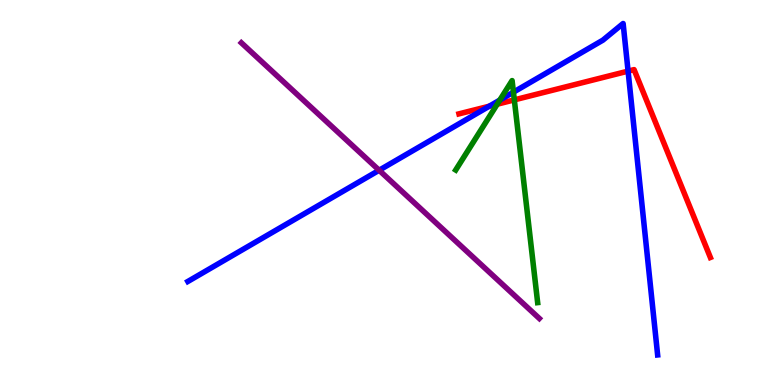[{'lines': ['blue', 'red'], 'intersections': [{'x': 6.31, 'y': 7.24}, {'x': 8.1, 'y': 8.15}]}, {'lines': ['green', 'red'], 'intersections': [{'x': 6.42, 'y': 7.29}, {'x': 6.64, 'y': 7.41}]}, {'lines': ['purple', 'red'], 'intersections': []}, {'lines': ['blue', 'green'], 'intersections': [{'x': 6.45, 'y': 7.4}, {'x': 6.62, 'y': 7.61}]}, {'lines': ['blue', 'purple'], 'intersections': [{'x': 4.89, 'y': 5.58}]}, {'lines': ['green', 'purple'], 'intersections': []}]